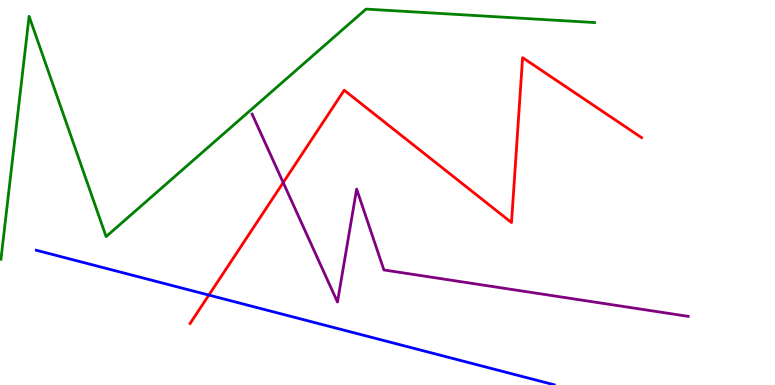[{'lines': ['blue', 'red'], 'intersections': [{'x': 2.7, 'y': 2.34}]}, {'lines': ['green', 'red'], 'intersections': []}, {'lines': ['purple', 'red'], 'intersections': [{'x': 3.65, 'y': 5.26}]}, {'lines': ['blue', 'green'], 'intersections': []}, {'lines': ['blue', 'purple'], 'intersections': []}, {'lines': ['green', 'purple'], 'intersections': []}]